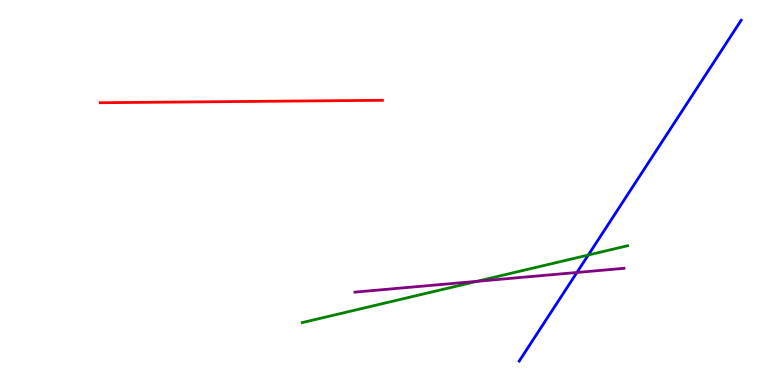[{'lines': ['blue', 'red'], 'intersections': []}, {'lines': ['green', 'red'], 'intersections': []}, {'lines': ['purple', 'red'], 'intersections': []}, {'lines': ['blue', 'green'], 'intersections': [{'x': 7.59, 'y': 3.38}]}, {'lines': ['blue', 'purple'], 'intersections': [{'x': 7.44, 'y': 2.92}]}, {'lines': ['green', 'purple'], 'intersections': [{'x': 6.15, 'y': 2.69}]}]